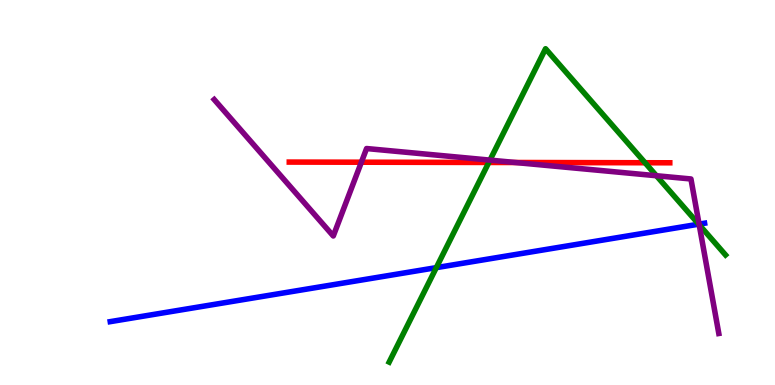[{'lines': ['blue', 'red'], 'intersections': []}, {'lines': ['green', 'red'], 'intersections': [{'x': 6.31, 'y': 5.78}, {'x': 8.32, 'y': 5.77}]}, {'lines': ['purple', 'red'], 'intersections': [{'x': 4.66, 'y': 5.79}, {'x': 6.65, 'y': 5.78}]}, {'lines': ['blue', 'green'], 'intersections': [{'x': 5.63, 'y': 3.05}, {'x': 9.02, 'y': 4.18}]}, {'lines': ['blue', 'purple'], 'intersections': [{'x': 9.02, 'y': 4.18}]}, {'lines': ['green', 'purple'], 'intersections': [{'x': 6.32, 'y': 5.84}, {'x': 8.47, 'y': 5.44}, {'x': 9.02, 'y': 4.16}]}]